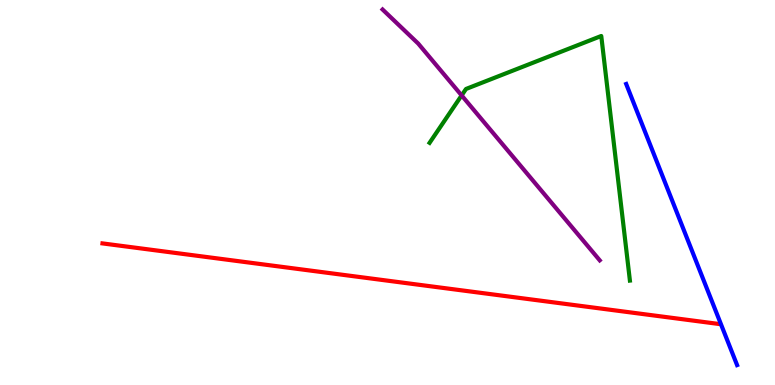[{'lines': ['blue', 'red'], 'intersections': []}, {'lines': ['green', 'red'], 'intersections': []}, {'lines': ['purple', 'red'], 'intersections': []}, {'lines': ['blue', 'green'], 'intersections': []}, {'lines': ['blue', 'purple'], 'intersections': []}, {'lines': ['green', 'purple'], 'intersections': [{'x': 5.96, 'y': 7.52}]}]